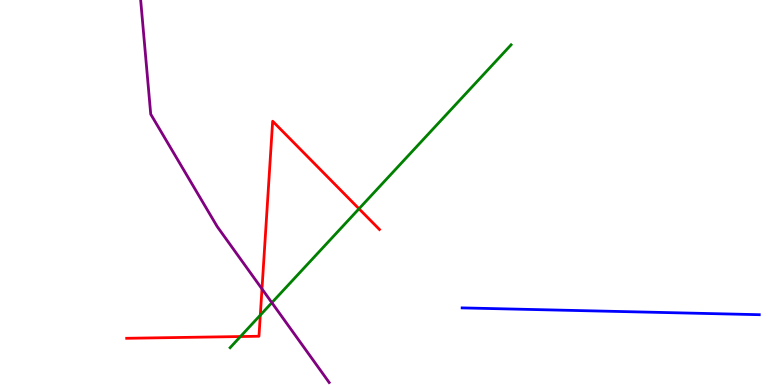[{'lines': ['blue', 'red'], 'intersections': []}, {'lines': ['green', 'red'], 'intersections': [{'x': 3.1, 'y': 1.26}, {'x': 3.36, 'y': 1.81}, {'x': 4.63, 'y': 4.58}]}, {'lines': ['purple', 'red'], 'intersections': [{'x': 3.38, 'y': 2.5}]}, {'lines': ['blue', 'green'], 'intersections': []}, {'lines': ['blue', 'purple'], 'intersections': []}, {'lines': ['green', 'purple'], 'intersections': [{'x': 3.51, 'y': 2.14}]}]